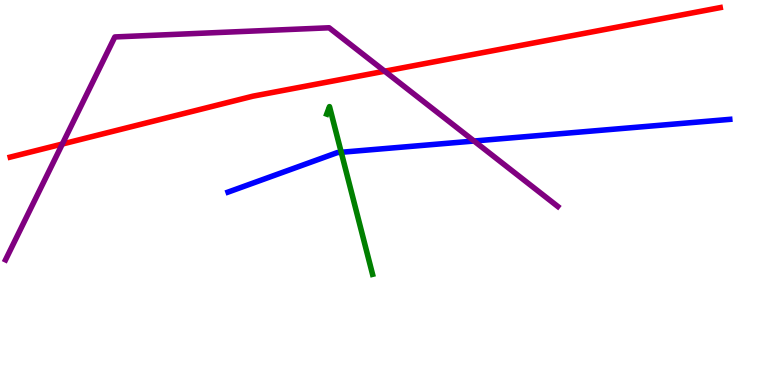[{'lines': ['blue', 'red'], 'intersections': []}, {'lines': ['green', 'red'], 'intersections': []}, {'lines': ['purple', 'red'], 'intersections': [{'x': 0.804, 'y': 6.26}, {'x': 4.96, 'y': 8.15}]}, {'lines': ['blue', 'green'], 'intersections': [{'x': 4.4, 'y': 6.04}]}, {'lines': ['blue', 'purple'], 'intersections': [{'x': 6.12, 'y': 6.34}]}, {'lines': ['green', 'purple'], 'intersections': []}]